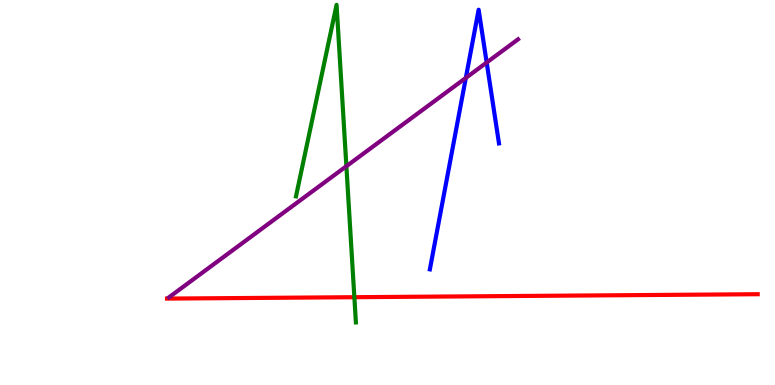[{'lines': ['blue', 'red'], 'intersections': []}, {'lines': ['green', 'red'], 'intersections': [{'x': 4.57, 'y': 2.28}]}, {'lines': ['purple', 'red'], 'intersections': []}, {'lines': ['blue', 'green'], 'intersections': []}, {'lines': ['blue', 'purple'], 'intersections': [{'x': 6.01, 'y': 7.98}, {'x': 6.28, 'y': 8.38}]}, {'lines': ['green', 'purple'], 'intersections': [{'x': 4.47, 'y': 5.68}]}]